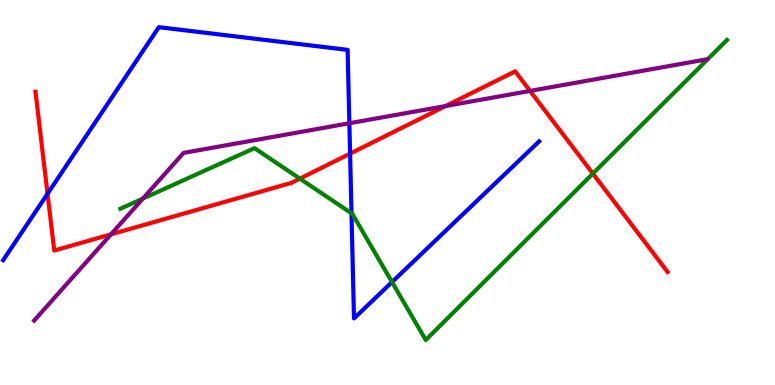[{'lines': ['blue', 'red'], 'intersections': [{'x': 0.613, 'y': 4.97}, {'x': 4.52, 'y': 6.01}]}, {'lines': ['green', 'red'], 'intersections': [{'x': 3.87, 'y': 5.36}, {'x': 7.65, 'y': 5.49}]}, {'lines': ['purple', 'red'], 'intersections': [{'x': 1.43, 'y': 3.91}, {'x': 5.75, 'y': 7.25}, {'x': 6.84, 'y': 7.64}]}, {'lines': ['blue', 'green'], 'intersections': [{'x': 4.54, 'y': 4.46}, {'x': 5.06, 'y': 2.67}]}, {'lines': ['blue', 'purple'], 'intersections': [{'x': 4.51, 'y': 6.8}]}, {'lines': ['green', 'purple'], 'intersections': [{'x': 1.84, 'y': 4.84}]}]